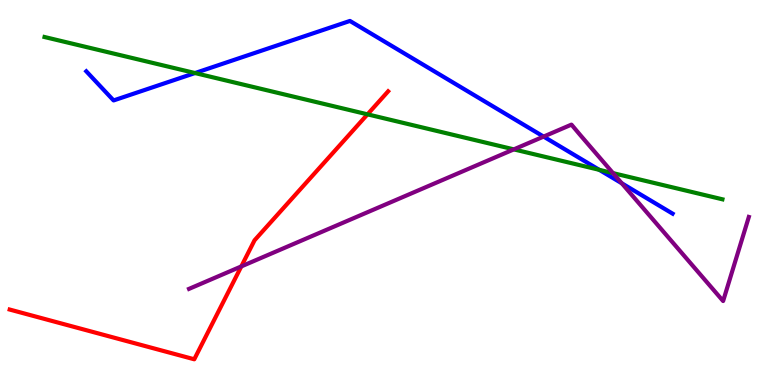[{'lines': ['blue', 'red'], 'intersections': []}, {'lines': ['green', 'red'], 'intersections': [{'x': 4.74, 'y': 7.03}]}, {'lines': ['purple', 'red'], 'intersections': [{'x': 3.11, 'y': 3.08}]}, {'lines': ['blue', 'green'], 'intersections': [{'x': 2.52, 'y': 8.1}, {'x': 7.73, 'y': 5.59}]}, {'lines': ['blue', 'purple'], 'intersections': [{'x': 7.01, 'y': 6.45}, {'x': 8.02, 'y': 5.24}]}, {'lines': ['green', 'purple'], 'intersections': [{'x': 6.63, 'y': 6.12}, {'x': 7.91, 'y': 5.5}]}]